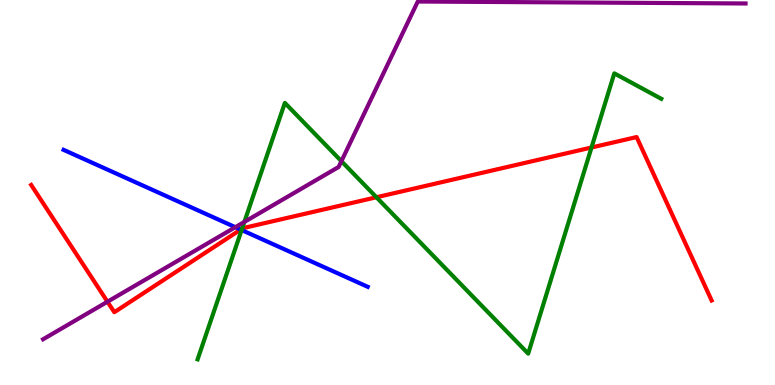[{'lines': ['blue', 'red'], 'intersections': [{'x': 3.11, 'y': 4.04}]}, {'lines': ['green', 'red'], 'intersections': [{'x': 3.12, 'y': 4.06}, {'x': 4.86, 'y': 4.88}, {'x': 7.63, 'y': 6.17}]}, {'lines': ['purple', 'red'], 'intersections': [{'x': 1.39, 'y': 2.16}]}, {'lines': ['blue', 'green'], 'intersections': [{'x': 3.12, 'y': 4.03}]}, {'lines': ['blue', 'purple'], 'intersections': [{'x': 3.04, 'y': 4.1}]}, {'lines': ['green', 'purple'], 'intersections': [{'x': 3.15, 'y': 4.24}, {'x': 4.41, 'y': 5.81}]}]